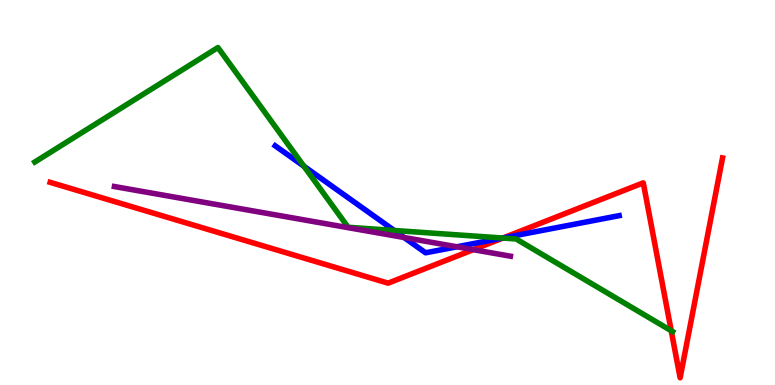[{'lines': ['blue', 'red'], 'intersections': [{'x': 6.49, 'y': 3.82}]}, {'lines': ['green', 'red'], 'intersections': [{'x': 6.49, 'y': 3.82}, {'x': 8.66, 'y': 1.41}]}, {'lines': ['purple', 'red'], 'intersections': [{'x': 6.11, 'y': 3.52}]}, {'lines': ['blue', 'green'], 'intersections': [{'x': 3.92, 'y': 5.68}, {'x': 5.09, 'y': 4.01}, {'x': 6.48, 'y': 3.82}]}, {'lines': ['blue', 'purple'], 'intersections': [{'x': 5.21, 'y': 3.83}, {'x': 5.9, 'y': 3.59}]}, {'lines': ['green', 'purple'], 'intersections': []}]